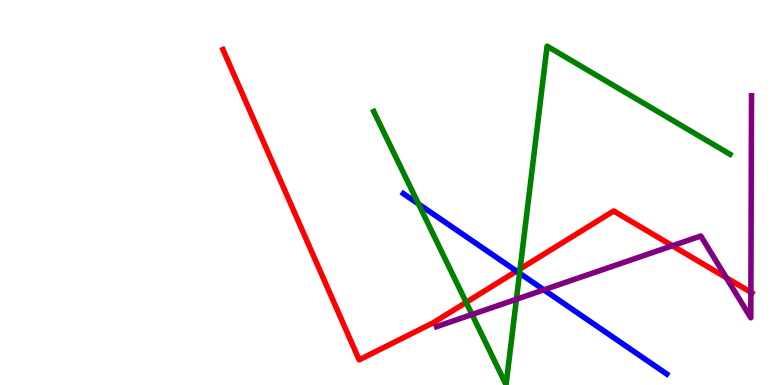[{'lines': ['blue', 'red'], 'intersections': [{'x': 6.67, 'y': 2.96}]}, {'lines': ['green', 'red'], 'intersections': [{'x': 6.02, 'y': 2.15}, {'x': 6.71, 'y': 3.01}]}, {'lines': ['purple', 'red'], 'intersections': [{'x': 8.68, 'y': 3.62}, {'x': 9.37, 'y': 2.79}, {'x': 9.69, 'y': 2.41}]}, {'lines': ['blue', 'green'], 'intersections': [{'x': 5.4, 'y': 4.7}, {'x': 6.7, 'y': 2.9}]}, {'lines': ['blue', 'purple'], 'intersections': [{'x': 7.02, 'y': 2.47}]}, {'lines': ['green', 'purple'], 'intersections': [{'x': 6.09, 'y': 1.83}, {'x': 6.66, 'y': 2.23}]}]